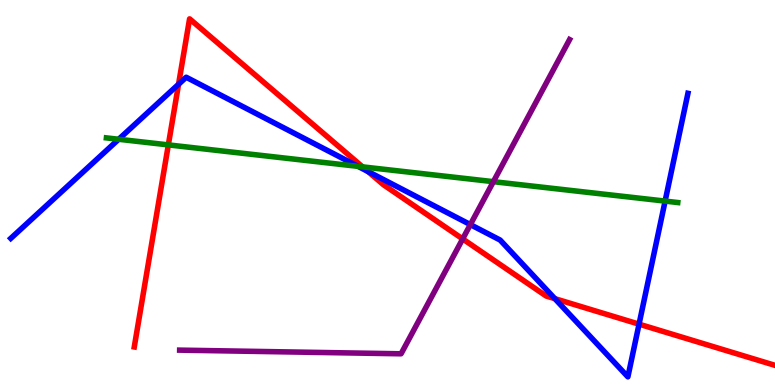[{'lines': ['blue', 'red'], 'intersections': [{'x': 2.3, 'y': 7.81}, {'x': 4.75, 'y': 5.54}, {'x': 7.16, 'y': 2.24}, {'x': 8.25, 'y': 1.58}]}, {'lines': ['green', 'red'], 'intersections': [{'x': 2.17, 'y': 6.24}, {'x': 4.68, 'y': 5.67}]}, {'lines': ['purple', 'red'], 'intersections': [{'x': 5.97, 'y': 3.79}]}, {'lines': ['blue', 'green'], 'intersections': [{'x': 1.53, 'y': 6.38}, {'x': 4.62, 'y': 5.68}, {'x': 8.58, 'y': 4.78}]}, {'lines': ['blue', 'purple'], 'intersections': [{'x': 6.07, 'y': 4.17}]}, {'lines': ['green', 'purple'], 'intersections': [{'x': 6.37, 'y': 5.28}]}]